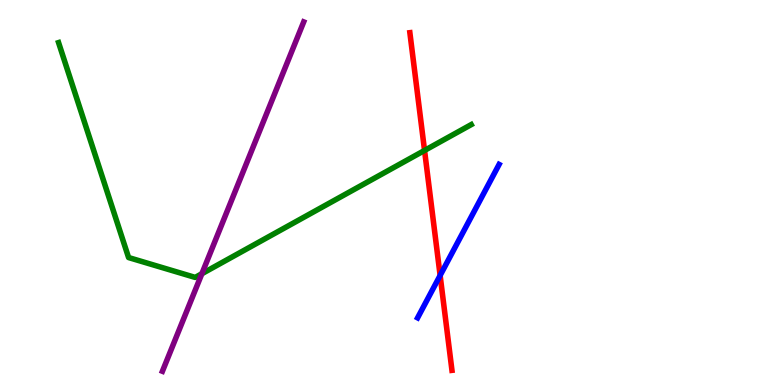[{'lines': ['blue', 'red'], 'intersections': [{'x': 5.68, 'y': 2.85}]}, {'lines': ['green', 'red'], 'intersections': [{'x': 5.48, 'y': 6.09}]}, {'lines': ['purple', 'red'], 'intersections': []}, {'lines': ['blue', 'green'], 'intersections': []}, {'lines': ['blue', 'purple'], 'intersections': []}, {'lines': ['green', 'purple'], 'intersections': [{'x': 2.6, 'y': 2.89}]}]